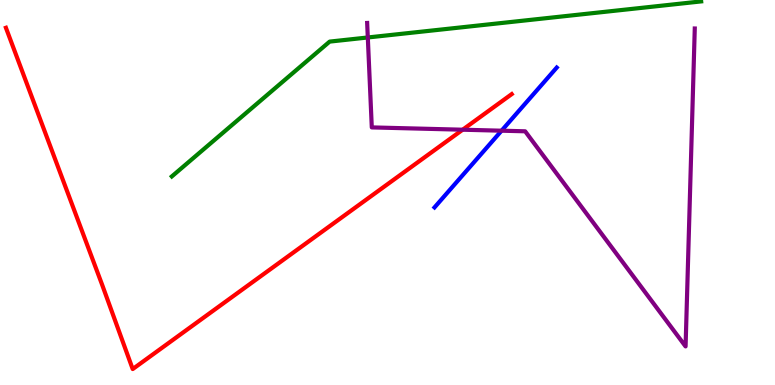[{'lines': ['blue', 'red'], 'intersections': []}, {'lines': ['green', 'red'], 'intersections': []}, {'lines': ['purple', 'red'], 'intersections': [{'x': 5.97, 'y': 6.63}]}, {'lines': ['blue', 'green'], 'intersections': []}, {'lines': ['blue', 'purple'], 'intersections': [{'x': 6.47, 'y': 6.61}]}, {'lines': ['green', 'purple'], 'intersections': [{'x': 4.75, 'y': 9.03}]}]